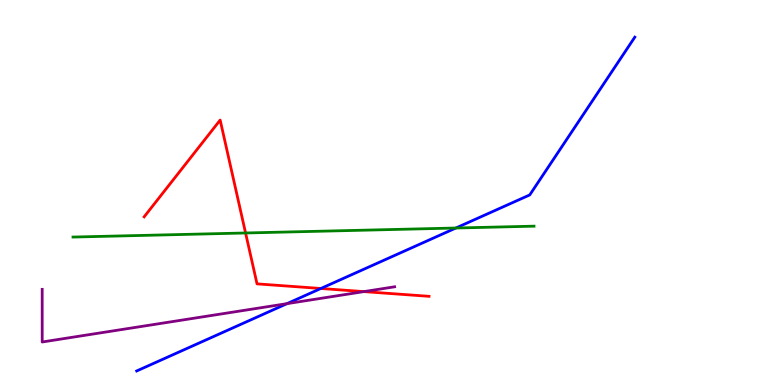[{'lines': ['blue', 'red'], 'intersections': [{'x': 4.14, 'y': 2.51}]}, {'lines': ['green', 'red'], 'intersections': [{'x': 3.17, 'y': 3.95}]}, {'lines': ['purple', 'red'], 'intersections': [{'x': 4.7, 'y': 2.43}]}, {'lines': ['blue', 'green'], 'intersections': [{'x': 5.88, 'y': 4.08}]}, {'lines': ['blue', 'purple'], 'intersections': [{'x': 3.7, 'y': 2.11}]}, {'lines': ['green', 'purple'], 'intersections': []}]